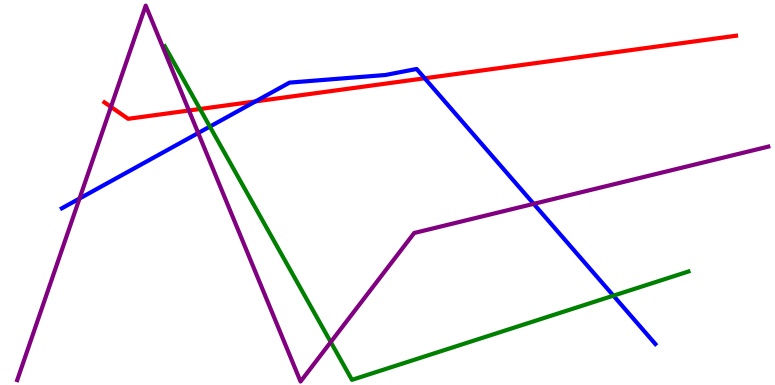[{'lines': ['blue', 'red'], 'intersections': [{'x': 3.3, 'y': 7.37}, {'x': 5.48, 'y': 7.97}]}, {'lines': ['green', 'red'], 'intersections': [{'x': 2.58, 'y': 7.17}]}, {'lines': ['purple', 'red'], 'intersections': [{'x': 1.43, 'y': 7.22}, {'x': 2.44, 'y': 7.13}]}, {'lines': ['blue', 'green'], 'intersections': [{'x': 2.71, 'y': 6.71}, {'x': 7.91, 'y': 2.32}]}, {'lines': ['blue', 'purple'], 'intersections': [{'x': 1.03, 'y': 4.84}, {'x': 2.56, 'y': 6.54}, {'x': 6.89, 'y': 4.71}]}, {'lines': ['green', 'purple'], 'intersections': [{'x': 4.27, 'y': 1.12}]}]